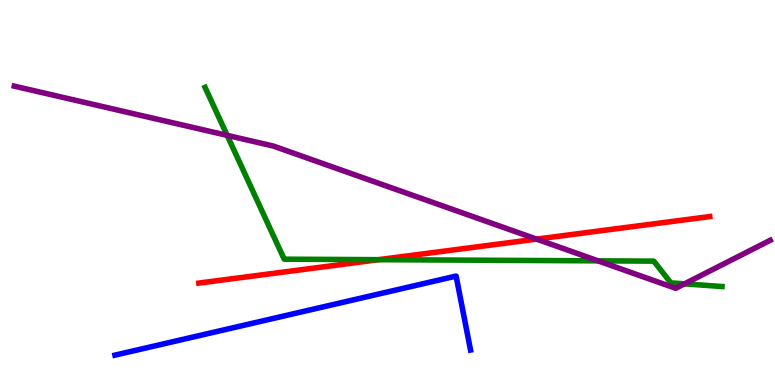[{'lines': ['blue', 'red'], 'intersections': []}, {'lines': ['green', 'red'], 'intersections': [{'x': 4.89, 'y': 3.26}]}, {'lines': ['purple', 'red'], 'intersections': [{'x': 6.92, 'y': 3.79}]}, {'lines': ['blue', 'green'], 'intersections': []}, {'lines': ['blue', 'purple'], 'intersections': []}, {'lines': ['green', 'purple'], 'intersections': [{'x': 2.93, 'y': 6.48}, {'x': 7.72, 'y': 3.23}, {'x': 8.83, 'y': 2.63}]}]